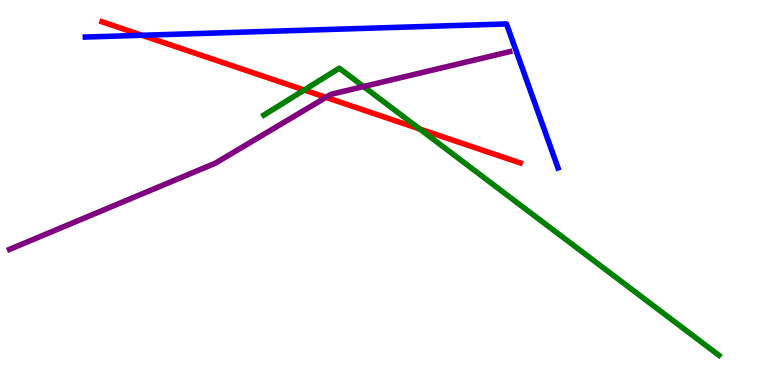[{'lines': ['blue', 'red'], 'intersections': [{'x': 1.83, 'y': 9.08}]}, {'lines': ['green', 'red'], 'intersections': [{'x': 3.93, 'y': 7.66}, {'x': 5.42, 'y': 6.65}]}, {'lines': ['purple', 'red'], 'intersections': [{'x': 4.21, 'y': 7.47}]}, {'lines': ['blue', 'green'], 'intersections': []}, {'lines': ['blue', 'purple'], 'intersections': []}, {'lines': ['green', 'purple'], 'intersections': [{'x': 4.69, 'y': 7.75}]}]